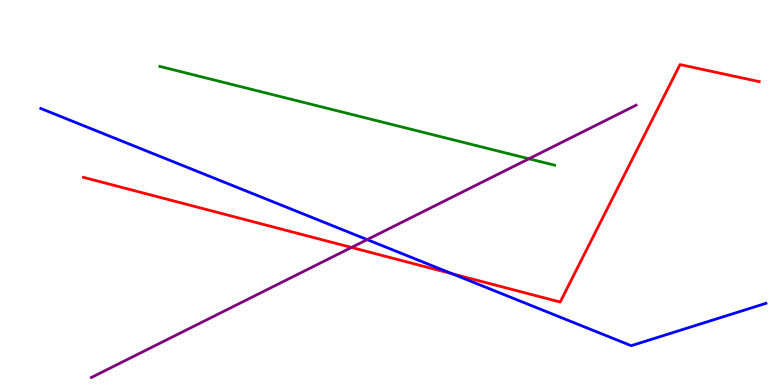[{'lines': ['blue', 'red'], 'intersections': [{'x': 5.84, 'y': 2.89}]}, {'lines': ['green', 'red'], 'intersections': []}, {'lines': ['purple', 'red'], 'intersections': [{'x': 4.54, 'y': 3.57}]}, {'lines': ['blue', 'green'], 'intersections': []}, {'lines': ['blue', 'purple'], 'intersections': [{'x': 4.74, 'y': 3.78}]}, {'lines': ['green', 'purple'], 'intersections': [{'x': 6.82, 'y': 5.88}]}]